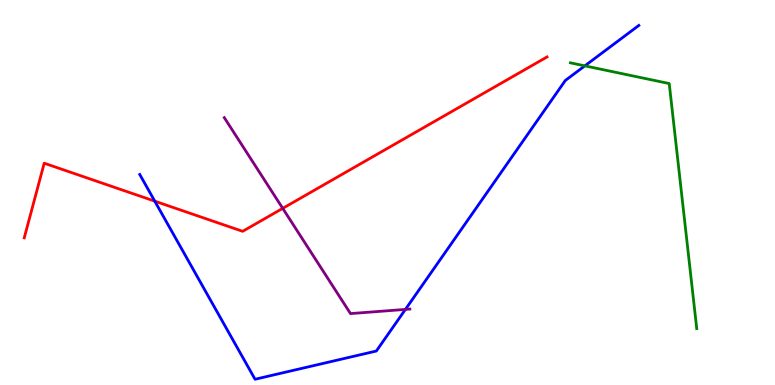[{'lines': ['blue', 'red'], 'intersections': [{'x': 2.0, 'y': 4.78}]}, {'lines': ['green', 'red'], 'intersections': []}, {'lines': ['purple', 'red'], 'intersections': [{'x': 3.65, 'y': 4.59}]}, {'lines': ['blue', 'green'], 'intersections': [{'x': 7.55, 'y': 8.29}]}, {'lines': ['blue', 'purple'], 'intersections': [{'x': 5.23, 'y': 1.96}]}, {'lines': ['green', 'purple'], 'intersections': []}]